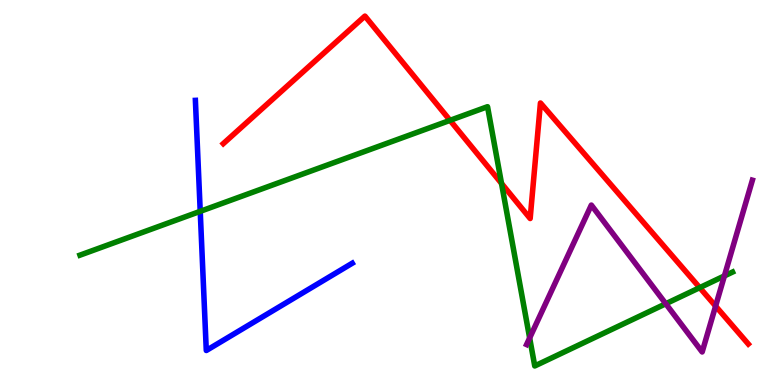[{'lines': ['blue', 'red'], 'intersections': []}, {'lines': ['green', 'red'], 'intersections': [{'x': 5.81, 'y': 6.87}, {'x': 6.47, 'y': 5.24}, {'x': 9.03, 'y': 2.53}]}, {'lines': ['purple', 'red'], 'intersections': [{'x': 9.23, 'y': 2.05}]}, {'lines': ['blue', 'green'], 'intersections': [{'x': 2.58, 'y': 4.51}]}, {'lines': ['blue', 'purple'], 'intersections': []}, {'lines': ['green', 'purple'], 'intersections': [{'x': 6.83, 'y': 1.22}, {'x': 8.59, 'y': 2.11}, {'x': 9.35, 'y': 2.83}]}]